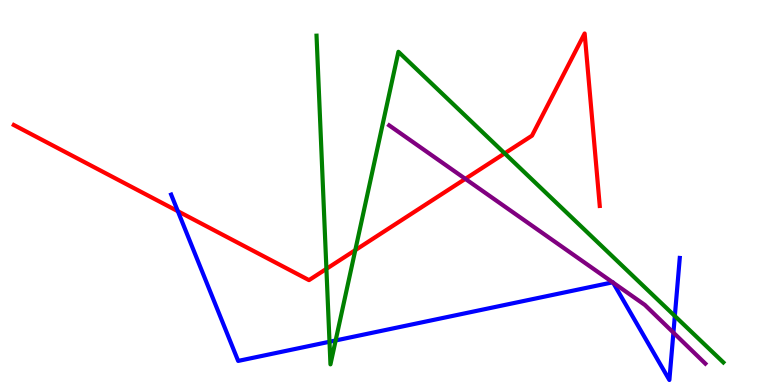[{'lines': ['blue', 'red'], 'intersections': [{'x': 2.29, 'y': 4.51}]}, {'lines': ['green', 'red'], 'intersections': [{'x': 4.21, 'y': 3.02}, {'x': 4.58, 'y': 3.5}, {'x': 6.51, 'y': 6.02}]}, {'lines': ['purple', 'red'], 'intersections': [{'x': 6.0, 'y': 5.35}]}, {'lines': ['blue', 'green'], 'intersections': [{'x': 4.25, 'y': 1.12}, {'x': 4.33, 'y': 1.16}, {'x': 8.71, 'y': 1.79}]}, {'lines': ['blue', 'purple'], 'intersections': [{'x': 7.91, 'y': 2.67}, {'x': 7.91, 'y': 2.66}, {'x': 8.69, 'y': 1.36}]}, {'lines': ['green', 'purple'], 'intersections': []}]